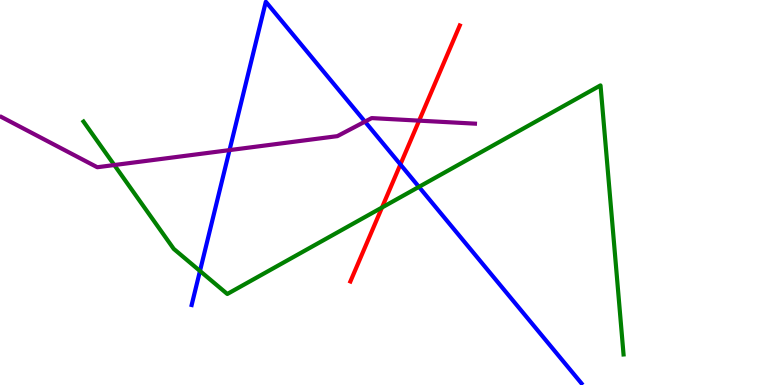[{'lines': ['blue', 'red'], 'intersections': [{'x': 5.17, 'y': 5.73}]}, {'lines': ['green', 'red'], 'intersections': [{'x': 4.93, 'y': 4.61}]}, {'lines': ['purple', 'red'], 'intersections': [{'x': 5.41, 'y': 6.87}]}, {'lines': ['blue', 'green'], 'intersections': [{'x': 2.58, 'y': 2.96}, {'x': 5.41, 'y': 5.15}]}, {'lines': ['blue', 'purple'], 'intersections': [{'x': 2.96, 'y': 6.1}, {'x': 4.71, 'y': 6.84}]}, {'lines': ['green', 'purple'], 'intersections': [{'x': 1.47, 'y': 5.71}]}]